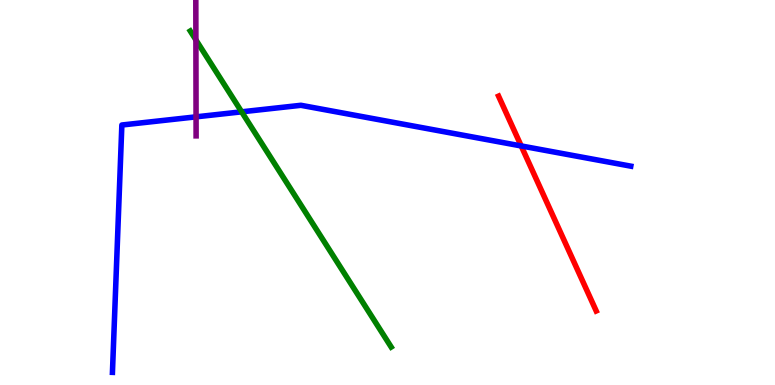[{'lines': ['blue', 'red'], 'intersections': [{'x': 6.73, 'y': 6.21}]}, {'lines': ['green', 'red'], 'intersections': []}, {'lines': ['purple', 'red'], 'intersections': []}, {'lines': ['blue', 'green'], 'intersections': [{'x': 3.12, 'y': 7.1}]}, {'lines': ['blue', 'purple'], 'intersections': [{'x': 2.53, 'y': 6.97}]}, {'lines': ['green', 'purple'], 'intersections': [{'x': 2.53, 'y': 8.96}]}]